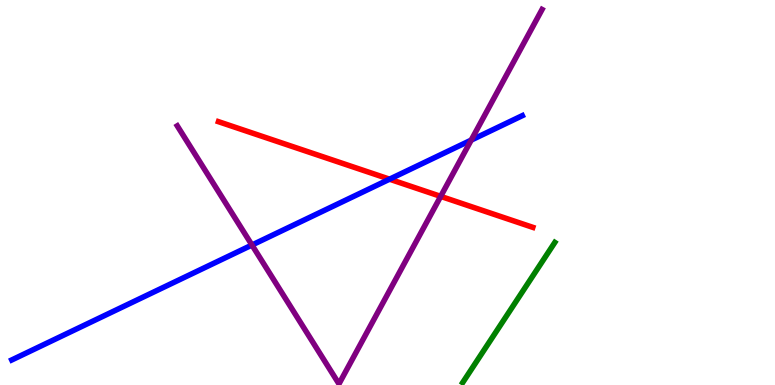[{'lines': ['blue', 'red'], 'intersections': [{'x': 5.03, 'y': 5.35}]}, {'lines': ['green', 'red'], 'intersections': []}, {'lines': ['purple', 'red'], 'intersections': [{'x': 5.69, 'y': 4.9}]}, {'lines': ['blue', 'green'], 'intersections': []}, {'lines': ['blue', 'purple'], 'intersections': [{'x': 3.25, 'y': 3.64}, {'x': 6.08, 'y': 6.36}]}, {'lines': ['green', 'purple'], 'intersections': []}]